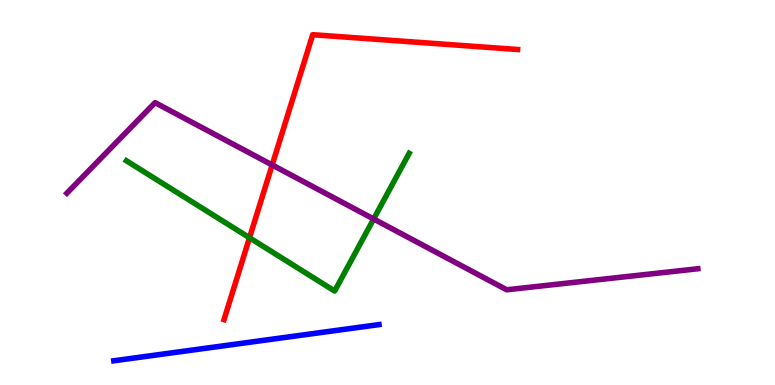[{'lines': ['blue', 'red'], 'intersections': []}, {'lines': ['green', 'red'], 'intersections': [{'x': 3.22, 'y': 3.82}]}, {'lines': ['purple', 'red'], 'intersections': [{'x': 3.51, 'y': 5.72}]}, {'lines': ['blue', 'green'], 'intersections': []}, {'lines': ['blue', 'purple'], 'intersections': []}, {'lines': ['green', 'purple'], 'intersections': [{'x': 4.82, 'y': 4.31}]}]